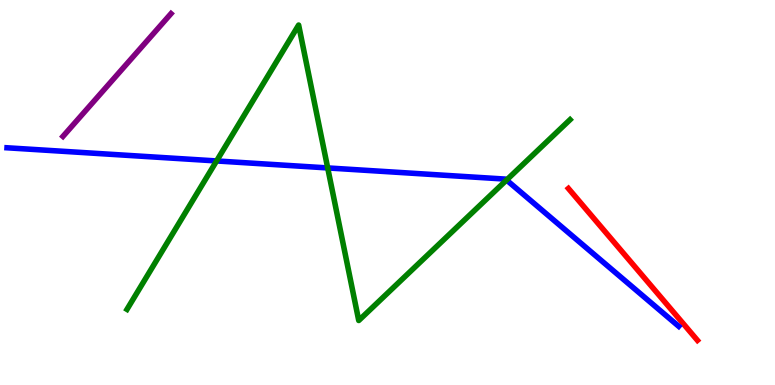[{'lines': ['blue', 'red'], 'intersections': []}, {'lines': ['green', 'red'], 'intersections': []}, {'lines': ['purple', 'red'], 'intersections': []}, {'lines': ['blue', 'green'], 'intersections': [{'x': 2.79, 'y': 5.82}, {'x': 4.23, 'y': 5.64}, {'x': 6.54, 'y': 5.32}]}, {'lines': ['blue', 'purple'], 'intersections': []}, {'lines': ['green', 'purple'], 'intersections': []}]